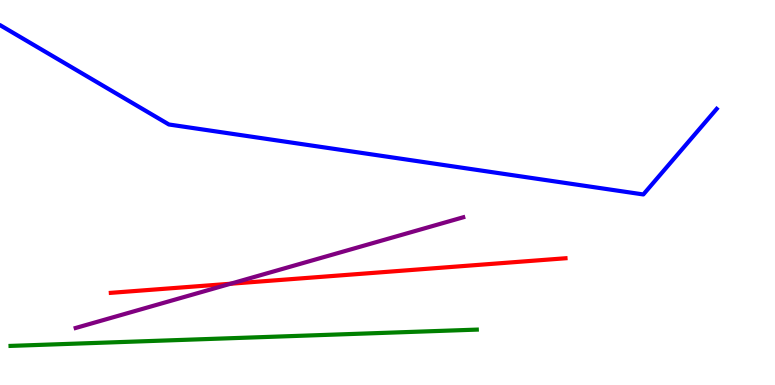[{'lines': ['blue', 'red'], 'intersections': []}, {'lines': ['green', 'red'], 'intersections': []}, {'lines': ['purple', 'red'], 'intersections': [{'x': 2.97, 'y': 2.63}]}, {'lines': ['blue', 'green'], 'intersections': []}, {'lines': ['blue', 'purple'], 'intersections': []}, {'lines': ['green', 'purple'], 'intersections': []}]